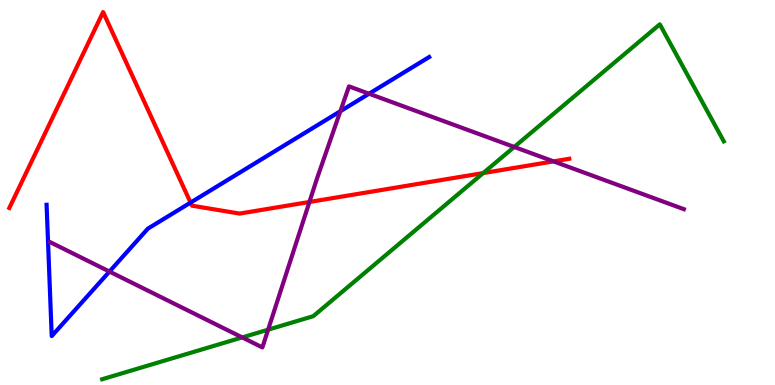[{'lines': ['blue', 'red'], 'intersections': [{'x': 2.46, 'y': 4.74}]}, {'lines': ['green', 'red'], 'intersections': [{'x': 6.23, 'y': 5.5}]}, {'lines': ['purple', 'red'], 'intersections': [{'x': 3.99, 'y': 4.75}, {'x': 7.14, 'y': 5.81}]}, {'lines': ['blue', 'green'], 'intersections': []}, {'lines': ['blue', 'purple'], 'intersections': [{'x': 1.41, 'y': 2.95}, {'x': 4.39, 'y': 7.11}, {'x': 4.76, 'y': 7.57}]}, {'lines': ['green', 'purple'], 'intersections': [{'x': 3.13, 'y': 1.24}, {'x': 3.46, 'y': 1.44}, {'x': 6.64, 'y': 6.18}]}]